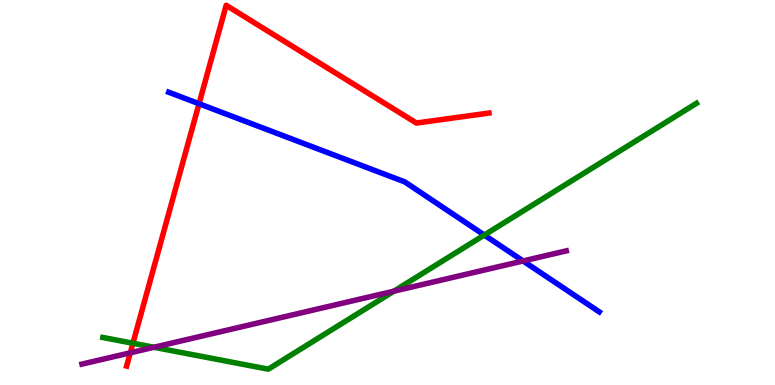[{'lines': ['blue', 'red'], 'intersections': [{'x': 2.57, 'y': 7.31}]}, {'lines': ['green', 'red'], 'intersections': [{'x': 1.72, 'y': 1.08}]}, {'lines': ['purple', 'red'], 'intersections': [{'x': 1.68, 'y': 0.836}]}, {'lines': ['blue', 'green'], 'intersections': [{'x': 6.25, 'y': 3.89}]}, {'lines': ['blue', 'purple'], 'intersections': [{'x': 6.75, 'y': 3.22}]}, {'lines': ['green', 'purple'], 'intersections': [{'x': 1.99, 'y': 0.98}, {'x': 5.08, 'y': 2.44}]}]